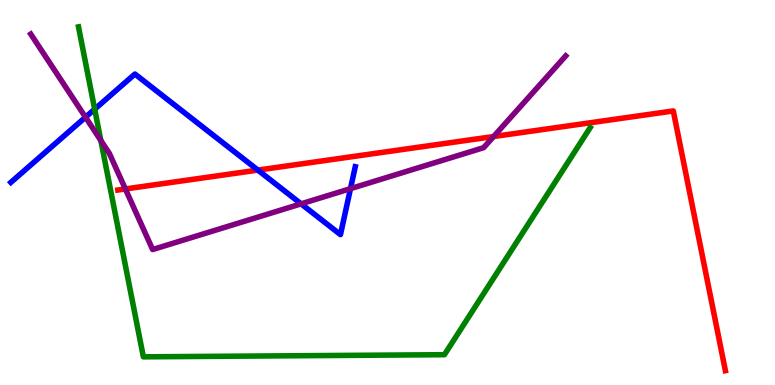[{'lines': ['blue', 'red'], 'intersections': [{'x': 3.33, 'y': 5.58}]}, {'lines': ['green', 'red'], 'intersections': []}, {'lines': ['purple', 'red'], 'intersections': [{'x': 1.62, 'y': 5.09}, {'x': 6.37, 'y': 6.45}]}, {'lines': ['blue', 'green'], 'intersections': [{'x': 1.22, 'y': 7.16}]}, {'lines': ['blue', 'purple'], 'intersections': [{'x': 1.1, 'y': 6.96}, {'x': 3.89, 'y': 4.71}, {'x': 4.52, 'y': 5.1}]}, {'lines': ['green', 'purple'], 'intersections': [{'x': 1.3, 'y': 6.35}]}]